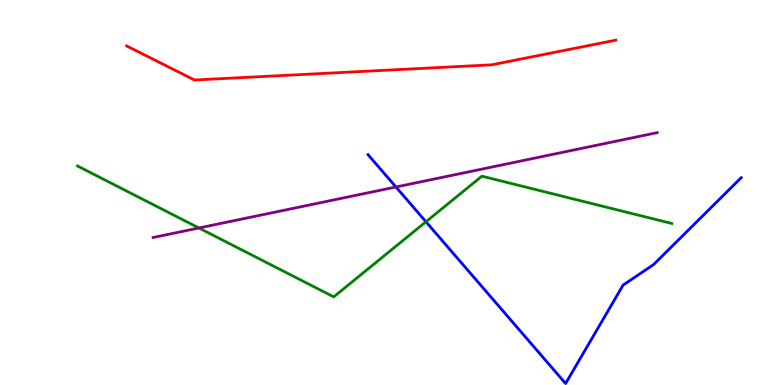[{'lines': ['blue', 'red'], 'intersections': []}, {'lines': ['green', 'red'], 'intersections': []}, {'lines': ['purple', 'red'], 'intersections': []}, {'lines': ['blue', 'green'], 'intersections': [{'x': 5.5, 'y': 4.24}]}, {'lines': ['blue', 'purple'], 'intersections': [{'x': 5.11, 'y': 5.14}]}, {'lines': ['green', 'purple'], 'intersections': [{'x': 2.57, 'y': 4.08}]}]